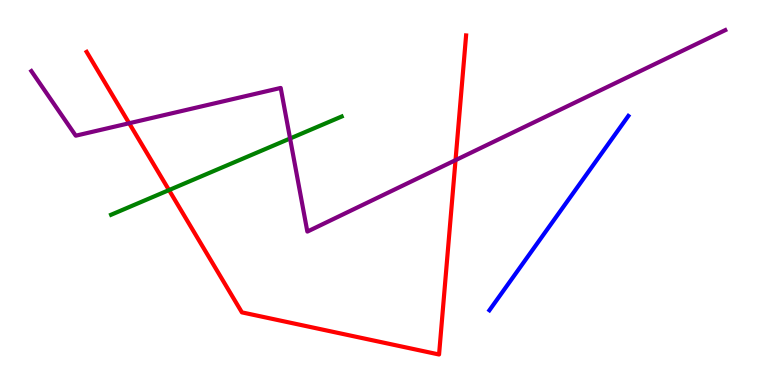[{'lines': ['blue', 'red'], 'intersections': []}, {'lines': ['green', 'red'], 'intersections': [{'x': 2.18, 'y': 5.06}]}, {'lines': ['purple', 'red'], 'intersections': [{'x': 1.67, 'y': 6.8}, {'x': 5.88, 'y': 5.84}]}, {'lines': ['blue', 'green'], 'intersections': []}, {'lines': ['blue', 'purple'], 'intersections': []}, {'lines': ['green', 'purple'], 'intersections': [{'x': 3.74, 'y': 6.4}]}]